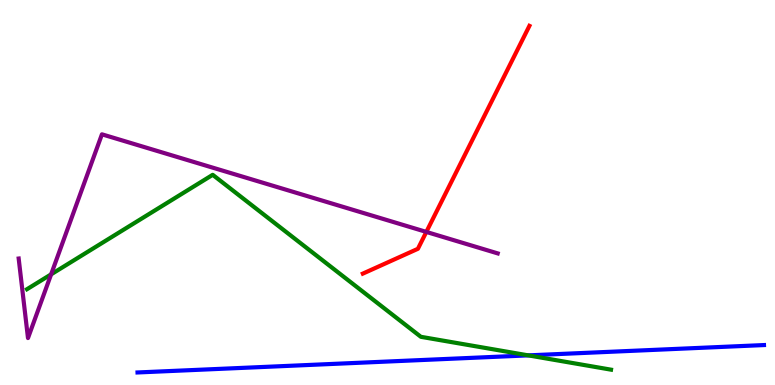[{'lines': ['blue', 'red'], 'intersections': []}, {'lines': ['green', 'red'], 'intersections': []}, {'lines': ['purple', 'red'], 'intersections': [{'x': 5.5, 'y': 3.98}]}, {'lines': ['blue', 'green'], 'intersections': [{'x': 6.82, 'y': 0.77}]}, {'lines': ['blue', 'purple'], 'intersections': []}, {'lines': ['green', 'purple'], 'intersections': [{'x': 0.66, 'y': 2.87}]}]